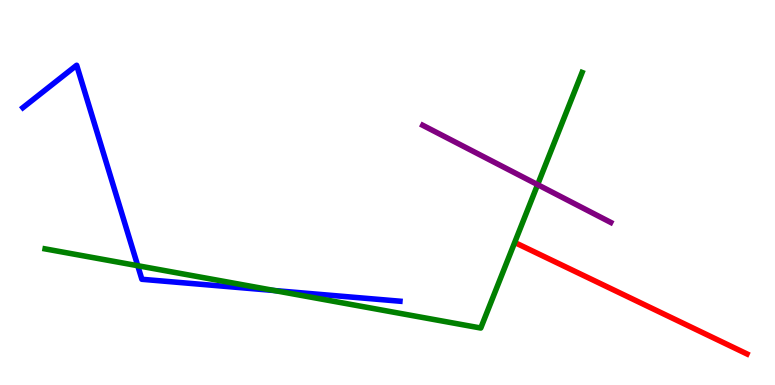[{'lines': ['blue', 'red'], 'intersections': []}, {'lines': ['green', 'red'], 'intersections': []}, {'lines': ['purple', 'red'], 'intersections': []}, {'lines': ['blue', 'green'], 'intersections': [{'x': 1.78, 'y': 3.1}, {'x': 3.54, 'y': 2.45}]}, {'lines': ['blue', 'purple'], 'intersections': []}, {'lines': ['green', 'purple'], 'intersections': [{'x': 6.94, 'y': 5.2}]}]